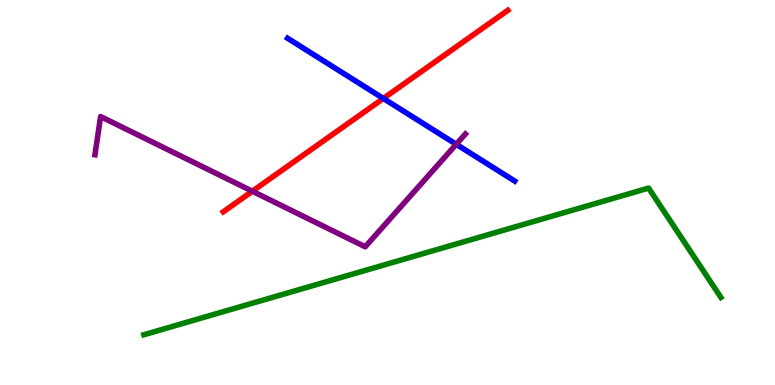[{'lines': ['blue', 'red'], 'intersections': [{'x': 4.95, 'y': 7.44}]}, {'lines': ['green', 'red'], 'intersections': []}, {'lines': ['purple', 'red'], 'intersections': [{'x': 3.26, 'y': 5.03}]}, {'lines': ['blue', 'green'], 'intersections': []}, {'lines': ['blue', 'purple'], 'intersections': [{'x': 5.89, 'y': 6.25}]}, {'lines': ['green', 'purple'], 'intersections': []}]